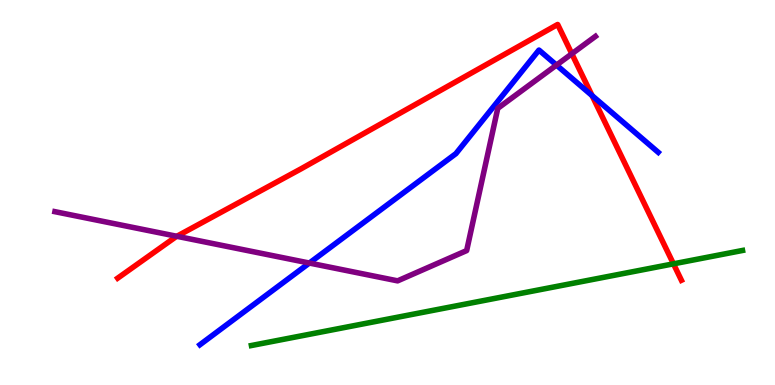[{'lines': ['blue', 'red'], 'intersections': [{'x': 7.64, 'y': 7.52}]}, {'lines': ['green', 'red'], 'intersections': [{'x': 8.69, 'y': 3.15}]}, {'lines': ['purple', 'red'], 'intersections': [{'x': 2.28, 'y': 3.86}, {'x': 7.38, 'y': 8.6}]}, {'lines': ['blue', 'green'], 'intersections': []}, {'lines': ['blue', 'purple'], 'intersections': [{'x': 3.99, 'y': 3.17}, {'x': 7.18, 'y': 8.31}]}, {'lines': ['green', 'purple'], 'intersections': []}]